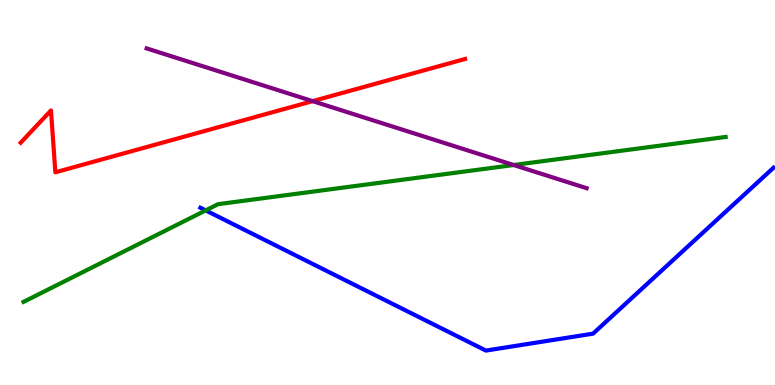[{'lines': ['blue', 'red'], 'intersections': []}, {'lines': ['green', 'red'], 'intersections': []}, {'lines': ['purple', 'red'], 'intersections': [{'x': 4.03, 'y': 7.37}]}, {'lines': ['blue', 'green'], 'intersections': [{'x': 2.65, 'y': 4.53}]}, {'lines': ['blue', 'purple'], 'intersections': []}, {'lines': ['green', 'purple'], 'intersections': [{'x': 6.63, 'y': 5.71}]}]